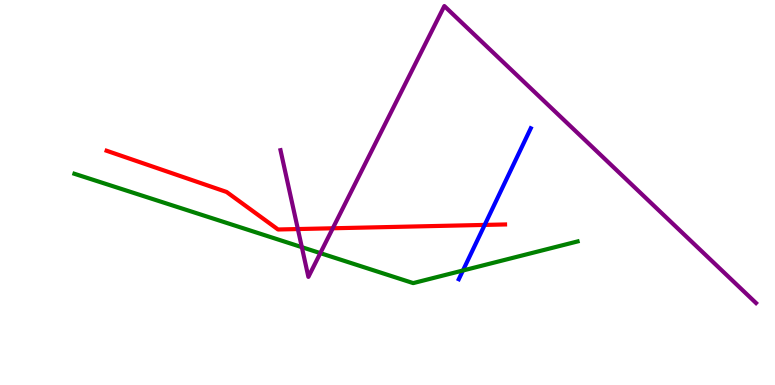[{'lines': ['blue', 'red'], 'intersections': [{'x': 6.25, 'y': 4.16}]}, {'lines': ['green', 'red'], 'intersections': []}, {'lines': ['purple', 'red'], 'intersections': [{'x': 3.84, 'y': 4.05}, {'x': 4.29, 'y': 4.07}]}, {'lines': ['blue', 'green'], 'intersections': [{'x': 5.97, 'y': 2.97}]}, {'lines': ['blue', 'purple'], 'intersections': []}, {'lines': ['green', 'purple'], 'intersections': [{'x': 3.89, 'y': 3.58}, {'x': 4.13, 'y': 3.43}]}]